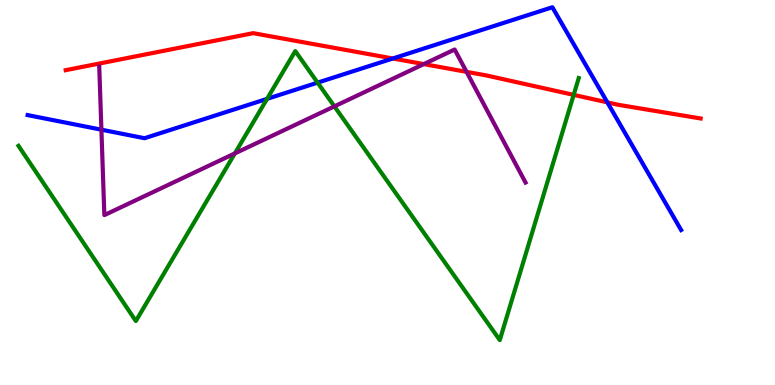[{'lines': ['blue', 'red'], 'intersections': [{'x': 5.07, 'y': 8.48}, {'x': 7.84, 'y': 7.34}]}, {'lines': ['green', 'red'], 'intersections': [{'x': 7.4, 'y': 7.54}]}, {'lines': ['purple', 'red'], 'intersections': [{'x': 5.47, 'y': 8.34}, {'x': 6.02, 'y': 8.13}]}, {'lines': ['blue', 'green'], 'intersections': [{'x': 3.45, 'y': 7.43}, {'x': 4.1, 'y': 7.85}]}, {'lines': ['blue', 'purple'], 'intersections': [{'x': 1.31, 'y': 6.63}]}, {'lines': ['green', 'purple'], 'intersections': [{'x': 3.03, 'y': 6.02}, {'x': 4.31, 'y': 7.24}]}]